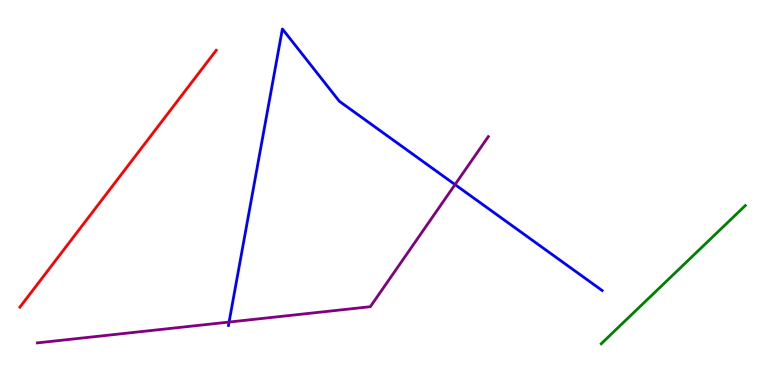[{'lines': ['blue', 'red'], 'intersections': []}, {'lines': ['green', 'red'], 'intersections': []}, {'lines': ['purple', 'red'], 'intersections': []}, {'lines': ['blue', 'green'], 'intersections': []}, {'lines': ['blue', 'purple'], 'intersections': [{'x': 2.96, 'y': 1.63}, {'x': 5.87, 'y': 5.21}]}, {'lines': ['green', 'purple'], 'intersections': []}]